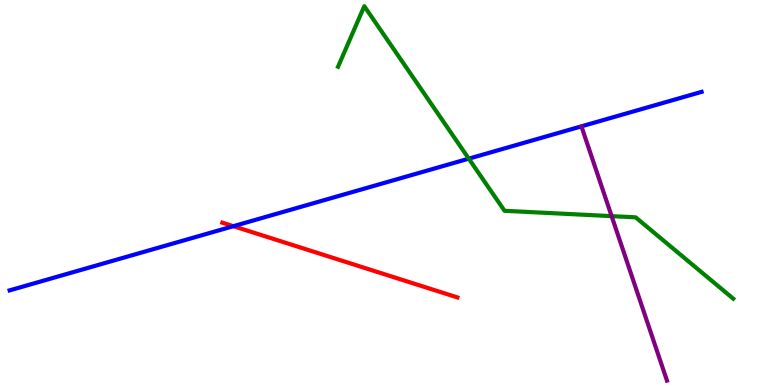[{'lines': ['blue', 'red'], 'intersections': [{'x': 3.01, 'y': 4.12}]}, {'lines': ['green', 'red'], 'intersections': []}, {'lines': ['purple', 'red'], 'intersections': []}, {'lines': ['blue', 'green'], 'intersections': [{'x': 6.05, 'y': 5.88}]}, {'lines': ['blue', 'purple'], 'intersections': []}, {'lines': ['green', 'purple'], 'intersections': [{'x': 7.89, 'y': 4.39}]}]